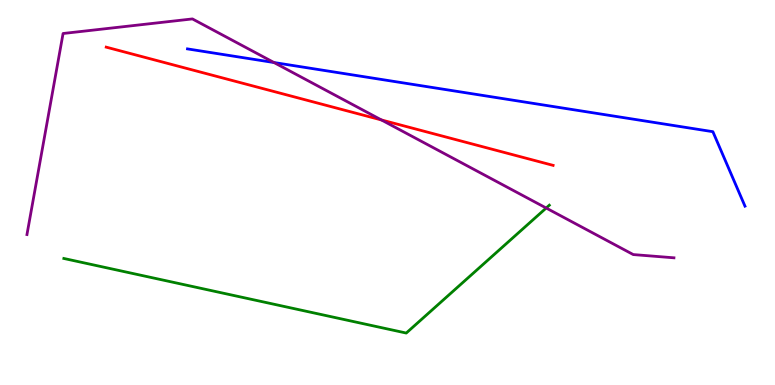[{'lines': ['blue', 'red'], 'intersections': []}, {'lines': ['green', 'red'], 'intersections': []}, {'lines': ['purple', 'red'], 'intersections': [{'x': 4.92, 'y': 6.88}]}, {'lines': ['blue', 'green'], 'intersections': []}, {'lines': ['blue', 'purple'], 'intersections': [{'x': 3.54, 'y': 8.38}]}, {'lines': ['green', 'purple'], 'intersections': [{'x': 7.05, 'y': 4.6}]}]